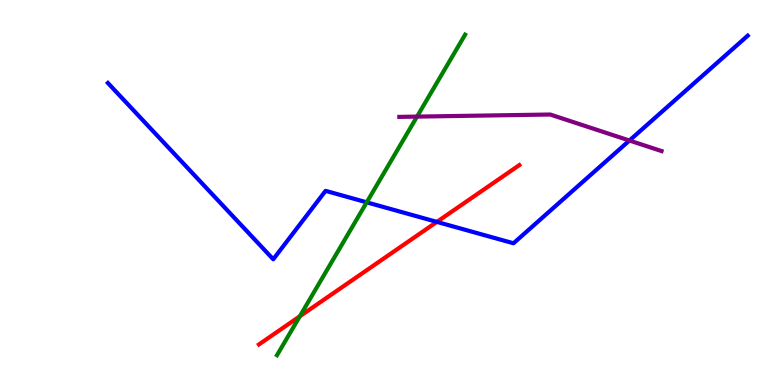[{'lines': ['blue', 'red'], 'intersections': [{'x': 5.64, 'y': 4.24}]}, {'lines': ['green', 'red'], 'intersections': [{'x': 3.87, 'y': 1.79}]}, {'lines': ['purple', 'red'], 'intersections': []}, {'lines': ['blue', 'green'], 'intersections': [{'x': 4.73, 'y': 4.74}]}, {'lines': ['blue', 'purple'], 'intersections': [{'x': 8.12, 'y': 6.35}]}, {'lines': ['green', 'purple'], 'intersections': [{'x': 5.38, 'y': 6.97}]}]